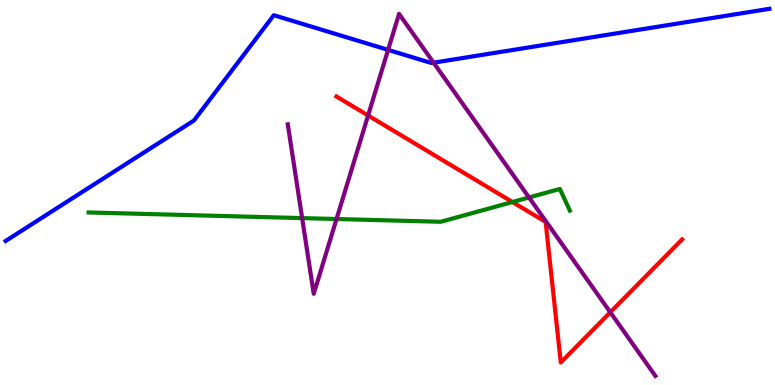[{'lines': ['blue', 'red'], 'intersections': []}, {'lines': ['green', 'red'], 'intersections': [{'x': 6.61, 'y': 4.75}]}, {'lines': ['purple', 'red'], 'intersections': [{'x': 4.75, 'y': 7.0}, {'x': 7.87, 'y': 1.89}]}, {'lines': ['blue', 'green'], 'intersections': []}, {'lines': ['blue', 'purple'], 'intersections': [{'x': 5.01, 'y': 8.7}, {'x': 5.59, 'y': 8.37}]}, {'lines': ['green', 'purple'], 'intersections': [{'x': 3.9, 'y': 4.33}, {'x': 4.34, 'y': 4.31}, {'x': 6.83, 'y': 4.87}]}]